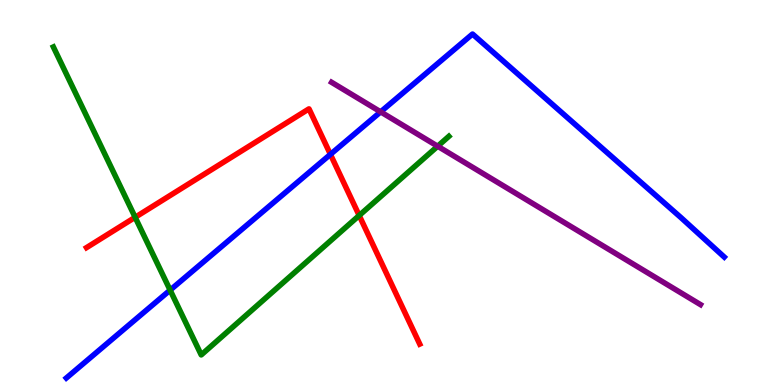[{'lines': ['blue', 'red'], 'intersections': [{'x': 4.26, 'y': 5.99}]}, {'lines': ['green', 'red'], 'intersections': [{'x': 1.74, 'y': 4.36}, {'x': 4.63, 'y': 4.4}]}, {'lines': ['purple', 'red'], 'intersections': []}, {'lines': ['blue', 'green'], 'intersections': [{'x': 2.2, 'y': 2.46}]}, {'lines': ['blue', 'purple'], 'intersections': [{'x': 4.91, 'y': 7.09}]}, {'lines': ['green', 'purple'], 'intersections': [{'x': 5.65, 'y': 6.2}]}]